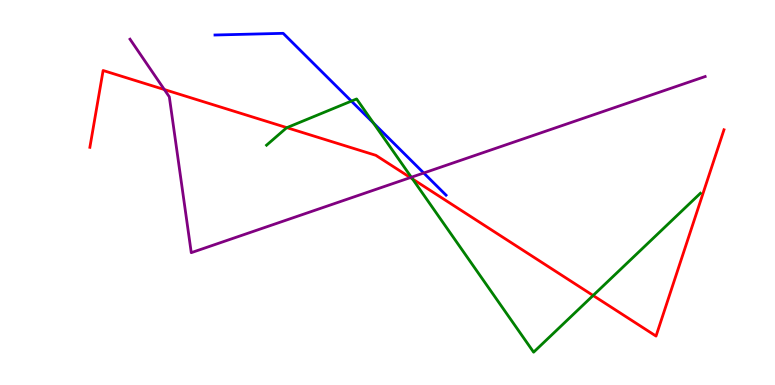[{'lines': ['blue', 'red'], 'intersections': []}, {'lines': ['green', 'red'], 'intersections': [{'x': 3.7, 'y': 6.68}, {'x': 5.32, 'y': 5.35}, {'x': 7.65, 'y': 2.33}]}, {'lines': ['purple', 'red'], 'intersections': [{'x': 2.12, 'y': 7.67}, {'x': 5.29, 'y': 5.39}]}, {'lines': ['blue', 'green'], 'intersections': [{'x': 4.53, 'y': 7.37}, {'x': 4.82, 'y': 6.81}]}, {'lines': ['blue', 'purple'], 'intersections': [{'x': 5.47, 'y': 5.51}]}, {'lines': ['green', 'purple'], 'intersections': [{'x': 5.31, 'y': 5.4}]}]